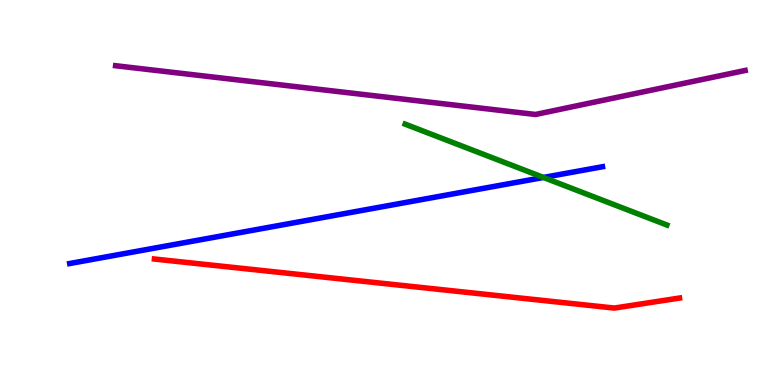[{'lines': ['blue', 'red'], 'intersections': []}, {'lines': ['green', 'red'], 'intersections': []}, {'lines': ['purple', 'red'], 'intersections': []}, {'lines': ['blue', 'green'], 'intersections': [{'x': 7.01, 'y': 5.39}]}, {'lines': ['blue', 'purple'], 'intersections': []}, {'lines': ['green', 'purple'], 'intersections': []}]